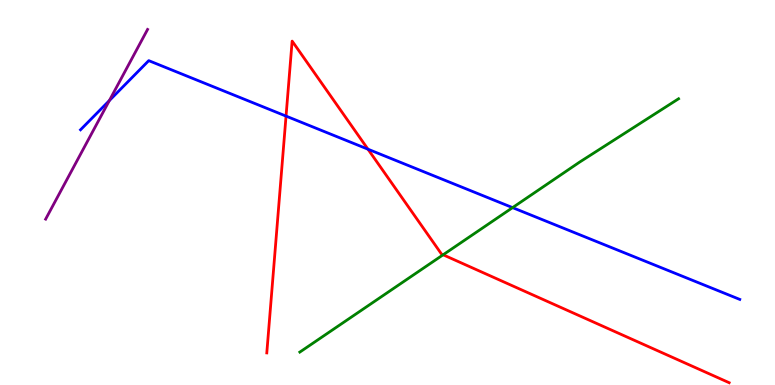[{'lines': ['blue', 'red'], 'intersections': [{'x': 3.69, 'y': 6.98}, {'x': 4.75, 'y': 6.12}]}, {'lines': ['green', 'red'], 'intersections': [{'x': 5.72, 'y': 3.38}]}, {'lines': ['purple', 'red'], 'intersections': []}, {'lines': ['blue', 'green'], 'intersections': [{'x': 6.61, 'y': 4.61}]}, {'lines': ['blue', 'purple'], 'intersections': [{'x': 1.41, 'y': 7.39}]}, {'lines': ['green', 'purple'], 'intersections': []}]